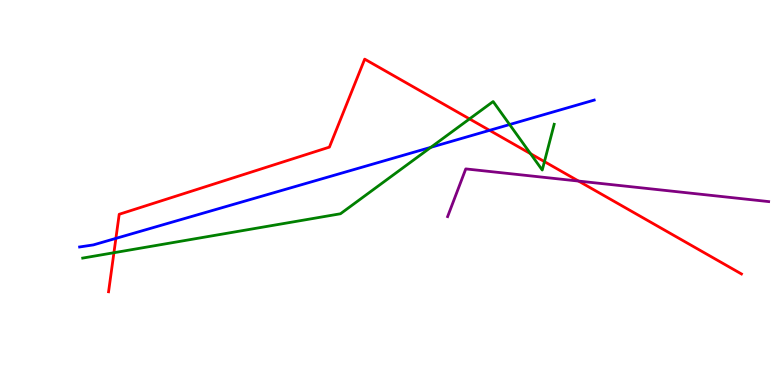[{'lines': ['blue', 'red'], 'intersections': [{'x': 1.5, 'y': 3.81}, {'x': 6.32, 'y': 6.61}]}, {'lines': ['green', 'red'], 'intersections': [{'x': 1.47, 'y': 3.44}, {'x': 6.06, 'y': 6.91}, {'x': 6.85, 'y': 6.01}, {'x': 7.03, 'y': 5.8}]}, {'lines': ['purple', 'red'], 'intersections': [{'x': 7.47, 'y': 5.3}]}, {'lines': ['blue', 'green'], 'intersections': [{'x': 5.56, 'y': 6.17}, {'x': 6.58, 'y': 6.77}]}, {'lines': ['blue', 'purple'], 'intersections': []}, {'lines': ['green', 'purple'], 'intersections': []}]